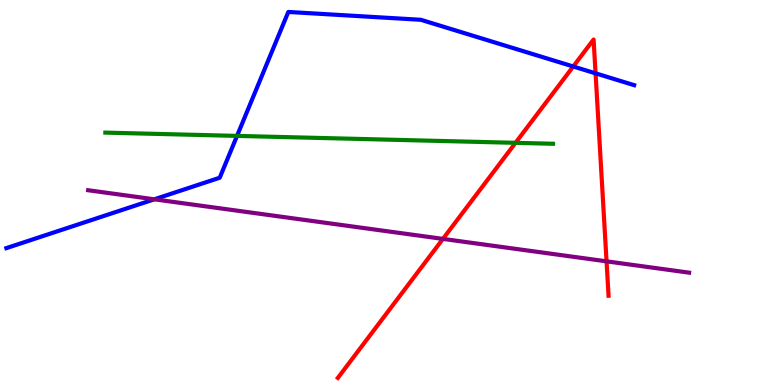[{'lines': ['blue', 'red'], 'intersections': [{'x': 7.4, 'y': 8.27}, {'x': 7.68, 'y': 8.1}]}, {'lines': ['green', 'red'], 'intersections': [{'x': 6.65, 'y': 6.29}]}, {'lines': ['purple', 'red'], 'intersections': [{'x': 5.72, 'y': 3.79}, {'x': 7.83, 'y': 3.21}]}, {'lines': ['blue', 'green'], 'intersections': [{'x': 3.06, 'y': 6.47}]}, {'lines': ['blue', 'purple'], 'intersections': [{'x': 1.99, 'y': 4.82}]}, {'lines': ['green', 'purple'], 'intersections': []}]